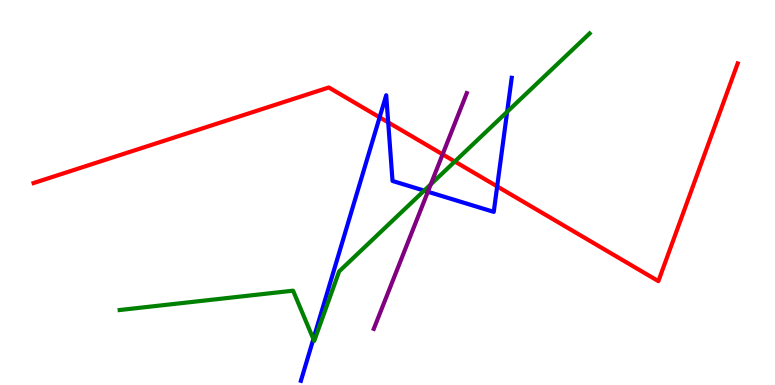[{'lines': ['blue', 'red'], 'intersections': [{'x': 4.9, 'y': 6.95}, {'x': 5.01, 'y': 6.82}, {'x': 6.42, 'y': 5.16}]}, {'lines': ['green', 'red'], 'intersections': [{'x': 5.87, 'y': 5.8}]}, {'lines': ['purple', 'red'], 'intersections': [{'x': 5.71, 'y': 5.99}]}, {'lines': ['blue', 'green'], 'intersections': [{'x': 4.04, 'y': 1.19}, {'x': 5.47, 'y': 5.05}, {'x': 6.54, 'y': 7.1}]}, {'lines': ['blue', 'purple'], 'intersections': [{'x': 5.52, 'y': 5.02}]}, {'lines': ['green', 'purple'], 'intersections': [{'x': 5.56, 'y': 5.21}]}]